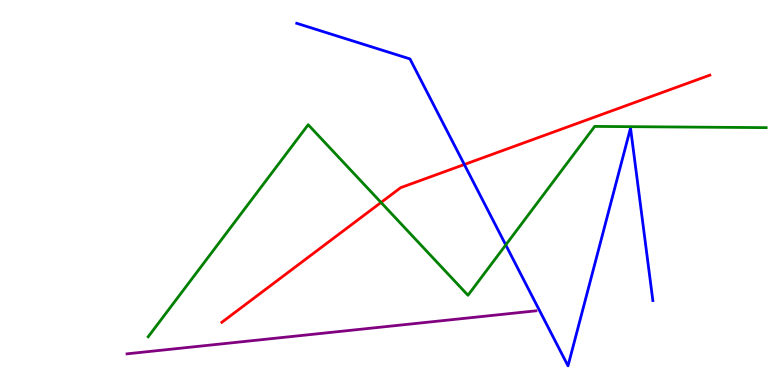[{'lines': ['blue', 'red'], 'intersections': [{'x': 5.99, 'y': 5.73}]}, {'lines': ['green', 'red'], 'intersections': [{'x': 4.92, 'y': 4.74}]}, {'lines': ['purple', 'red'], 'intersections': []}, {'lines': ['blue', 'green'], 'intersections': [{'x': 6.53, 'y': 3.64}]}, {'lines': ['blue', 'purple'], 'intersections': []}, {'lines': ['green', 'purple'], 'intersections': []}]